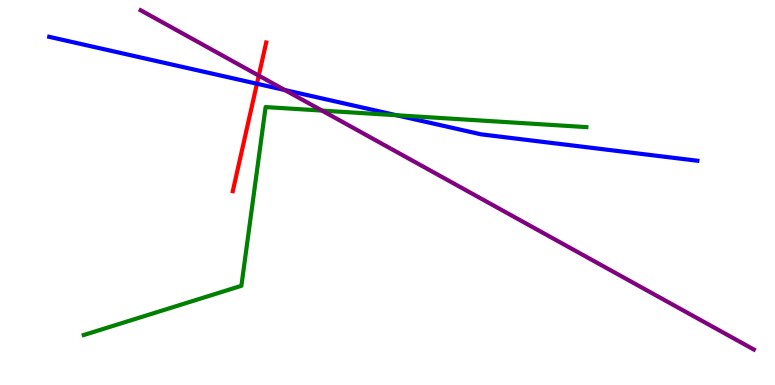[{'lines': ['blue', 'red'], 'intersections': [{'x': 3.32, 'y': 7.83}]}, {'lines': ['green', 'red'], 'intersections': []}, {'lines': ['purple', 'red'], 'intersections': [{'x': 3.34, 'y': 8.04}]}, {'lines': ['blue', 'green'], 'intersections': [{'x': 5.12, 'y': 7.01}]}, {'lines': ['blue', 'purple'], 'intersections': [{'x': 3.67, 'y': 7.66}]}, {'lines': ['green', 'purple'], 'intersections': [{'x': 4.15, 'y': 7.13}]}]